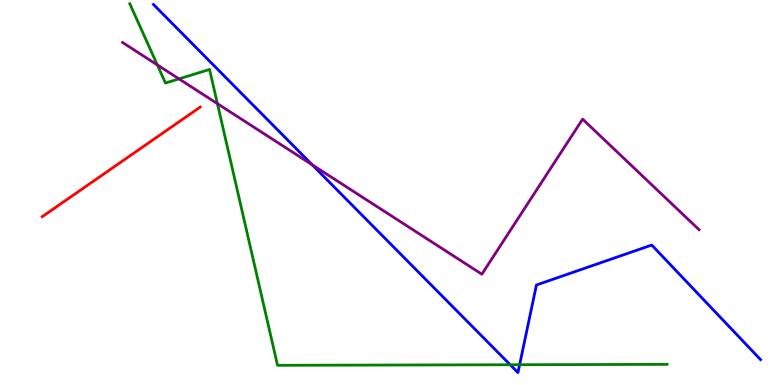[{'lines': ['blue', 'red'], 'intersections': []}, {'lines': ['green', 'red'], 'intersections': []}, {'lines': ['purple', 'red'], 'intersections': []}, {'lines': ['blue', 'green'], 'intersections': [{'x': 6.58, 'y': 0.526}, {'x': 6.7, 'y': 0.527}]}, {'lines': ['blue', 'purple'], 'intersections': [{'x': 4.03, 'y': 5.72}]}, {'lines': ['green', 'purple'], 'intersections': [{'x': 2.03, 'y': 8.31}, {'x': 2.31, 'y': 7.95}, {'x': 2.81, 'y': 7.31}]}]